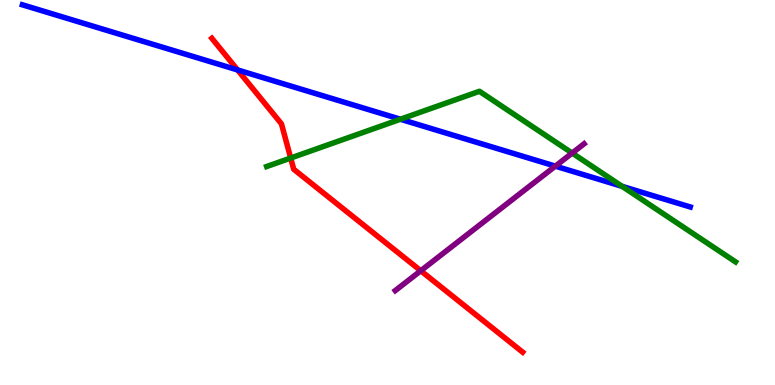[{'lines': ['blue', 'red'], 'intersections': [{'x': 3.07, 'y': 8.18}]}, {'lines': ['green', 'red'], 'intersections': [{'x': 3.75, 'y': 5.9}]}, {'lines': ['purple', 'red'], 'intersections': [{'x': 5.43, 'y': 2.97}]}, {'lines': ['blue', 'green'], 'intersections': [{'x': 5.17, 'y': 6.9}, {'x': 8.03, 'y': 5.16}]}, {'lines': ['blue', 'purple'], 'intersections': [{'x': 7.17, 'y': 5.68}]}, {'lines': ['green', 'purple'], 'intersections': [{'x': 7.38, 'y': 6.02}]}]